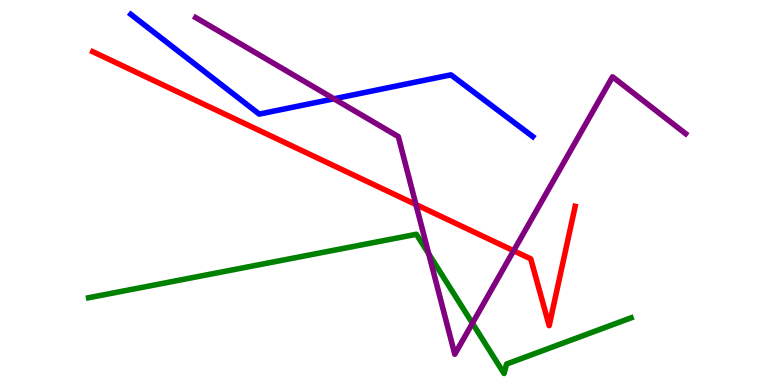[{'lines': ['blue', 'red'], 'intersections': []}, {'lines': ['green', 'red'], 'intersections': []}, {'lines': ['purple', 'red'], 'intersections': [{'x': 5.37, 'y': 4.69}, {'x': 6.63, 'y': 3.49}]}, {'lines': ['blue', 'green'], 'intersections': []}, {'lines': ['blue', 'purple'], 'intersections': [{'x': 4.31, 'y': 7.43}]}, {'lines': ['green', 'purple'], 'intersections': [{'x': 5.53, 'y': 3.41}, {'x': 6.1, 'y': 1.6}]}]